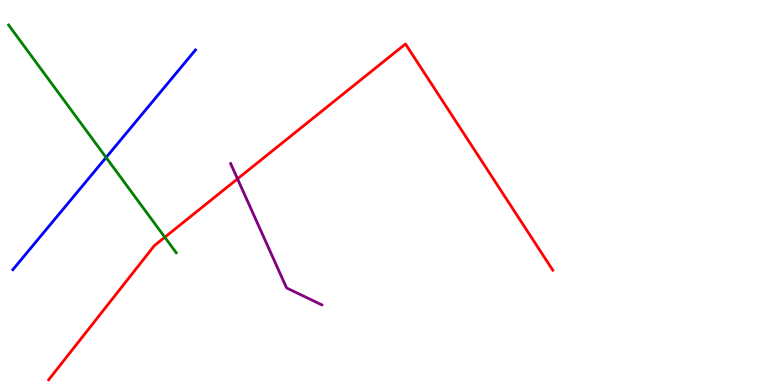[{'lines': ['blue', 'red'], 'intersections': []}, {'lines': ['green', 'red'], 'intersections': [{'x': 2.13, 'y': 3.84}]}, {'lines': ['purple', 'red'], 'intersections': [{'x': 3.06, 'y': 5.35}]}, {'lines': ['blue', 'green'], 'intersections': [{'x': 1.37, 'y': 5.91}]}, {'lines': ['blue', 'purple'], 'intersections': []}, {'lines': ['green', 'purple'], 'intersections': []}]